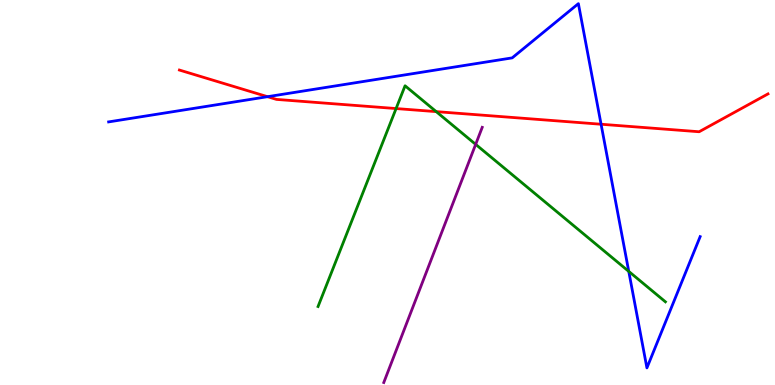[{'lines': ['blue', 'red'], 'intersections': [{'x': 3.45, 'y': 7.49}, {'x': 7.76, 'y': 6.77}]}, {'lines': ['green', 'red'], 'intersections': [{'x': 5.11, 'y': 7.18}, {'x': 5.63, 'y': 7.1}]}, {'lines': ['purple', 'red'], 'intersections': []}, {'lines': ['blue', 'green'], 'intersections': [{'x': 8.11, 'y': 2.95}]}, {'lines': ['blue', 'purple'], 'intersections': []}, {'lines': ['green', 'purple'], 'intersections': [{'x': 6.14, 'y': 6.25}]}]